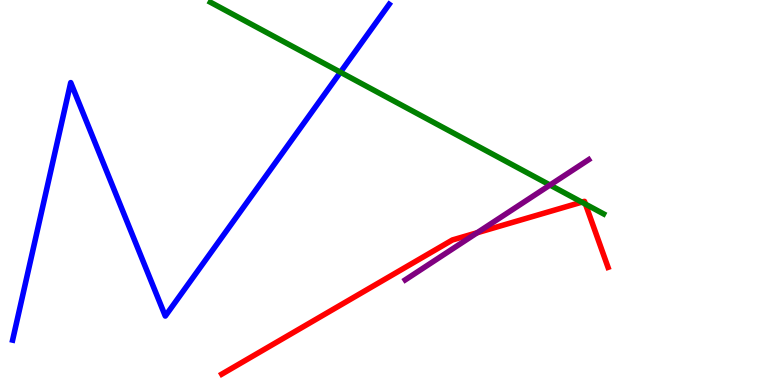[{'lines': ['blue', 'red'], 'intersections': []}, {'lines': ['green', 'red'], 'intersections': [{'x': 7.51, 'y': 4.75}, {'x': 7.55, 'y': 4.7}]}, {'lines': ['purple', 'red'], 'intersections': [{'x': 6.16, 'y': 3.96}]}, {'lines': ['blue', 'green'], 'intersections': [{'x': 4.39, 'y': 8.12}]}, {'lines': ['blue', 'purple'], 'intersections': []}, {'lines': ['green', 'purple'], 'intersections': [{'x': 7.1, 'y': 5.19}]}]